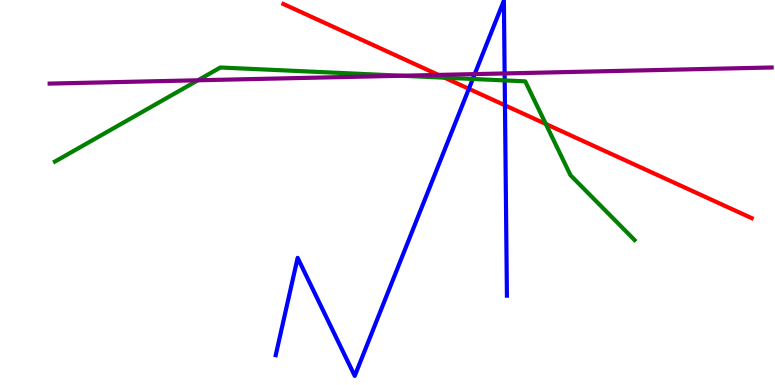[{'lines': ['blue', 'red'], 'intersections': [{'x': 6.05, 'y': 7.69}, {'x': 6.52, 'y': 7.26}]}, {'lines': ['green', 'red'], 'intersections': [{'x': 5.74, 'y': 7.98}, {'x': 7.04, 'y': 6.78}]}, {'lines': ['purple', 'red'], 'intersections': [{'x': 5.66, 'y': 8.05}]}, {'lines': ['blue', 'green'], 'intersections': [{'x': 6.1, 'y': 7.95}, {'x': 6.51, 'y': 7.91}]}, {'lines': ['blue', 'purple'], 'intersections': [{'x': 6.13, 'y': 8.08}, {'x': 6.51, 'y': 8.09}]}, {'lines': ['green', 'purple'], 'intersections': [{'x': 2.55, 'y': 7.91}, {'x': 5.18, 'y': 8.03}]}]